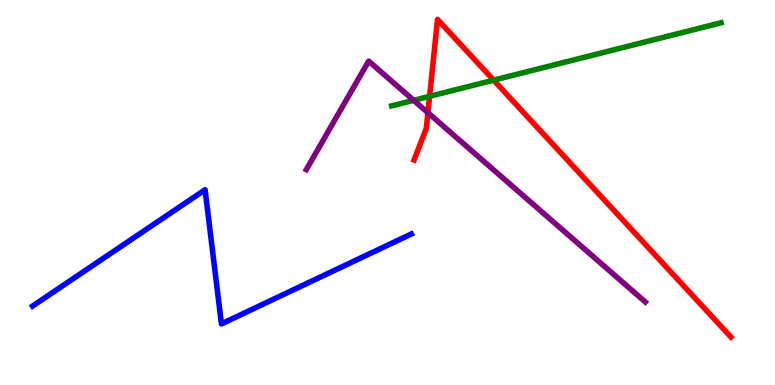[{'lines': ['blue', 'red'], 'intersections': []}, {'lines': ['green', 'red'], 'intersections': [{'x': 5.54, 'y': 7.5}, {'x': 6.37, 'y': 7.92}]}, {'lines': ['purple', 'red'], 'intersections': [{'x': 5.52, 'y': 7.07}]}, {'lines': ['blue', 'green'], 'intersections': []}, {'lines': ['blue', 'purple'], 'intersections': []}, {'lines': ['green', 'purple'], 'intersections': [{'x': 5.34, 'y': 7.39}]}]